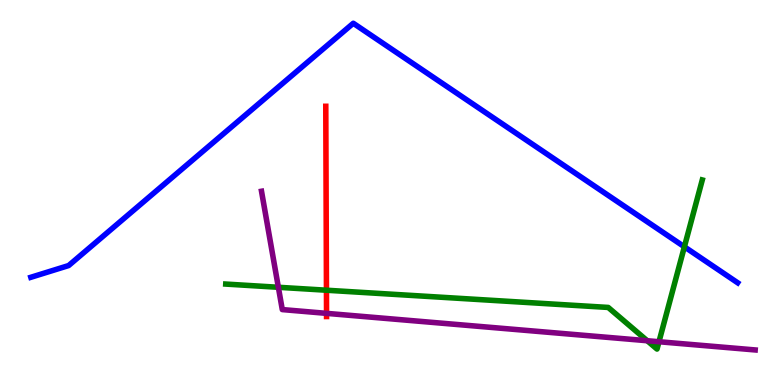[{'lines': ['blue', 'red'], 'intersections': []}, {'lines': ['green', 'red'], 'intersections': [{'x': 4.21, 'y': 2.46}]}, {'lines': ['purple', 'red'], 'intersections': [{'x': 4.21, 'y': 1.86}]}, {'lines': ['blue', 'green'], 'intersections': [{'x': 8.83, 'y': 3.59}]}, {'lines': ['blue', 'purple'], 'intersections': []}, {'lines': ['green', 'purple'], 'intersections': [{'x': 3.59, 'y': 2.54}, {'x': 8.35, 'y': 1.15}, {'x': 8.5, 'y': 1.12}]}]